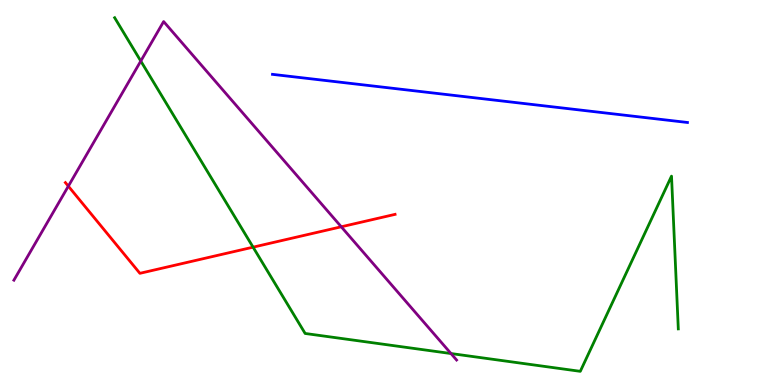[{'lines': ['blue', 'red'], 'intersections': []}, {'lines': ['green', 'red'], 'intersections': [{'x': 3.27, 'y': 3.58}]}, {'lines': ['purple', 'red'], 'intersections': [{'x': 0.882, 'y': 5.16}, {'x': 4.4, 'y': 4.11}]}, {'lines': ['blue', 'green'], 'intersections': []}, {'lines': ['blue', 'purple'], 'intersections': []}, {'lines': ['green', 'purple'], 'intersections': [{'x': 1.82, 'y': 8.41}, {'x': 5.82, 'y': 0.817}]}]